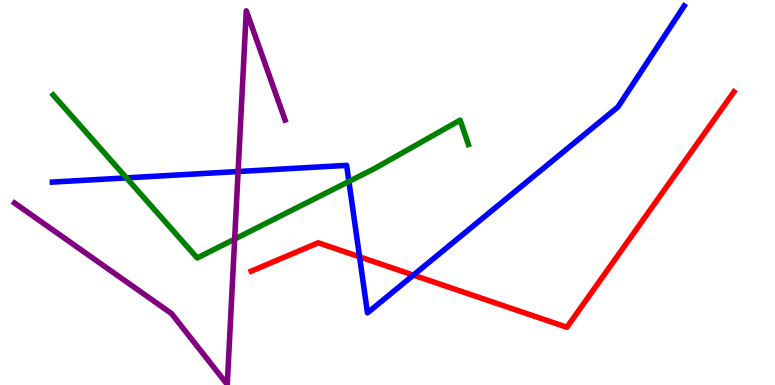[{'lines': ['blue', 'red'], 'intersections': [{'x': 4.64, 'y': 3.33}, {'x': 5.33, 'y': 2.85}]}, {'lines': ['green', 'red'], 'intersections': []}, {'lines': ['purple', 'red'], 'intersections': []}, {'lines': ['blue', 'green'], 'intersections': [{'x': 1.63, 'y': 5.38}, {'x': 4.5, 'y': 5.29}]}, {'lines': ['blue', 'purple'], 'intersections': [{'x': 3.07, 'y': 5.54}]}, {'lines': ['green', 'purple'], 'intersections': [{'x': 3.03, 'y': 3.79}]}]